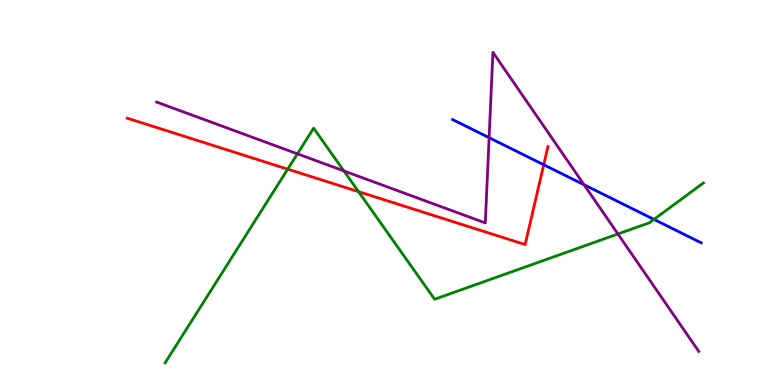[{'lines': ['blue', 'red'], 'intersections': [{'x': 7.02, 'y': 5.72}]}, {'lines': ['green', 'red'], 'intersections': [{'x': 3.71, 'y': 5.61}, {'x': 4.63, 'y': 5.02}]}, {'lines': ['purple', 'red'], 'intersections': []}, {'lines': ['blue', 'green'], 'intersections': [{'x': 8.44, 'y': 4.3}]}, {'lines': ['blue', 'purple'], 'intersections': [{'x': 6.31, 'y': 6.42}, {'x': 7.54, 'y': 5.2}]}, {'lines': ['green', 'purple'], 'intersections': [{'x': 3.84, 'y': 6.0}, {'x': 4.44, 'y': 5.56}, {'x': 7.97, 'y': 3.92}]}]